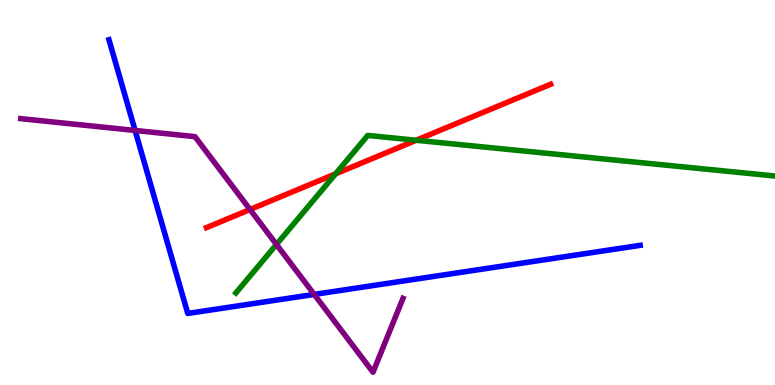[{'lines': ['blue', 'red'], 'intersections': []}, {'lines': ['green', 'red'], 'intersections': [{'x': 4.33, 'y': 5.48}, {'x': 5.37, 'y': 6.36}]}, {'lines': ['purple', 'red'], 'intersections': [{'x': 3.23, 'y': 4.56}]}, {'lines': ['blue', 'green'], 'intersections': []}, {'lines': ['blue', 'purple'], 'intersections': [{'x': 1.74, 'y': 6.61}, {'x': 4.05, 'y': 2.35}]}, {'lines': ['green', 'purple'], 'intersections': [{'x': 3.57, 'y': 3.65}]}]